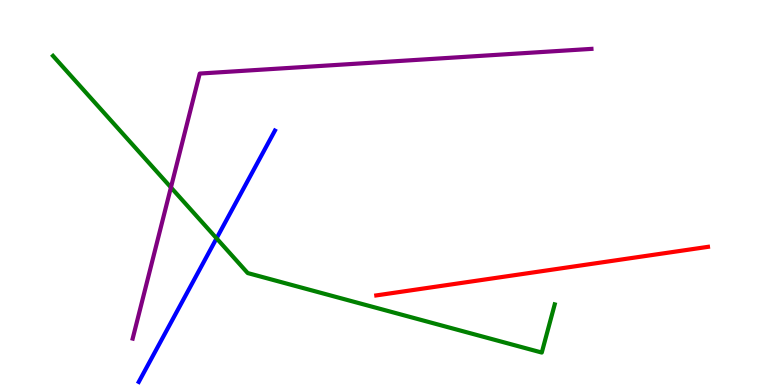[{'lines': ['blue', 'red'], 'intersections': []}, {'lines': ['green', 'red'], 'intersections': []}, {'lines': ['purple', 'red'], 'intersections': []}, {'lines': ['blue', 'green'], 'intersections': [{'x': 2.79, 'y': 3.81}]}, {'lines': ['blue', 'purple'], 'intersections': []}, {'lines': ['green', 'purple'], 'intersections': [{'x': 2.21, 'y': 5.13}]}]